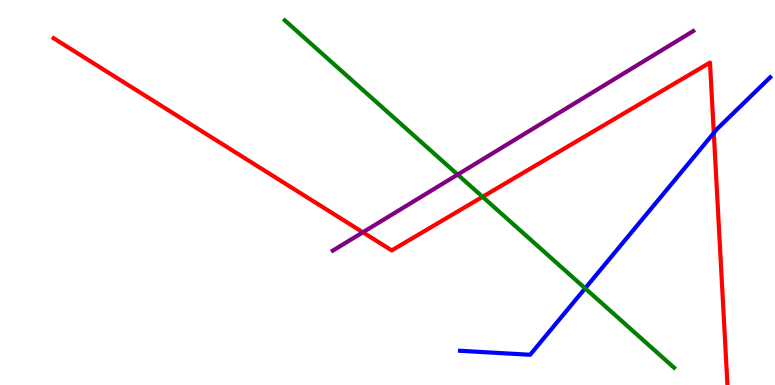[{'lines': ['blue', 'red'], 'intersections': [{'x': 9.21, 'y': 6.55}]}, {'lines': ['green', 'red'], 'intersections': [{'x': 6.23, 'y': 4.89}]}, {'lines': ['purple', 'red'], 'intersections': [{'x': 4.68, 'y': 3.97}]}, {'lines': ['blue', 'green'], 'intersections': [{'x': 7.55, 'y': 2.51}]}, {'lines': ['blue', 'purple'], 'intersections': []}, {'lines': ['green', 'purple'], 'intersections': [{'x': 5.91, 'y': 5.47}]}]